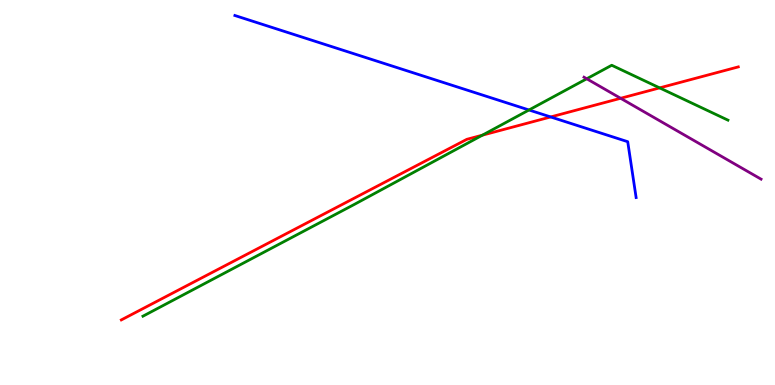[{'lines': ['blue', 'red'], 'intersections': [{'x': 7.11, 'y': 6.96}]}, {'lines': ['green', 'red'], 'intersections': [{'x': 6.22, 'y': 6.49}, {'x': 8.51, 'y': 7.72}]}, {'lines': ['purple', 'red'], 'intersections': [{'x': 8.01, 'y': 7.45}]}, {'lines': ['blue', 'green'], 'intersections': [{'x': 6.83, 'y': 7.14}]}, {'lines': ['blue', 'purple'], 'intersections': []}, {'lines': ['green', 'purple'], 'intersections': [{'x': 7.57, 'y': 7.95}]}]